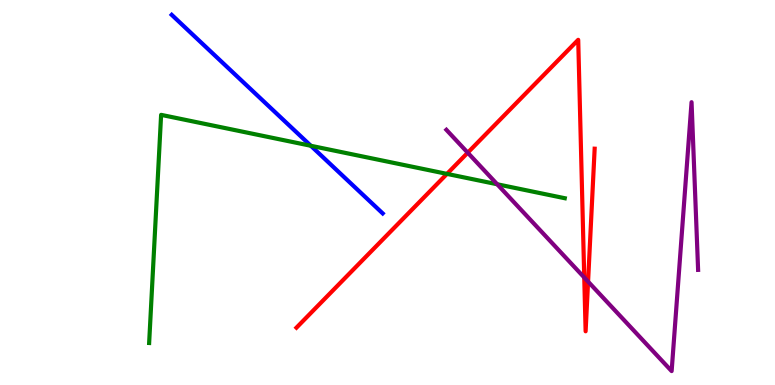[{'lines': ['blue', 'red'], 'intersections': []}, {'lines': ['green', 'red'], 'intersections': [{'x': 5.77, 'y': 5.48}]}, {'lines': ['purple', 'red'], 'intersections': [{'x': 6.04, 'y': 6.03}, {'x': 7.54, 'y': 2.79}, {'x': 7.59, 'y': 2.69}]}, {'lines': ['blue', 'green'], 'intersections': [{'x': 4.01, 'y': 6.21}]}, {'lines': ['blue', 'purple'], 'intersections': []}, {'lines': ['green', 'purple'], 'intersections': [{'x': 6.42, 'y': 5.21}]}]